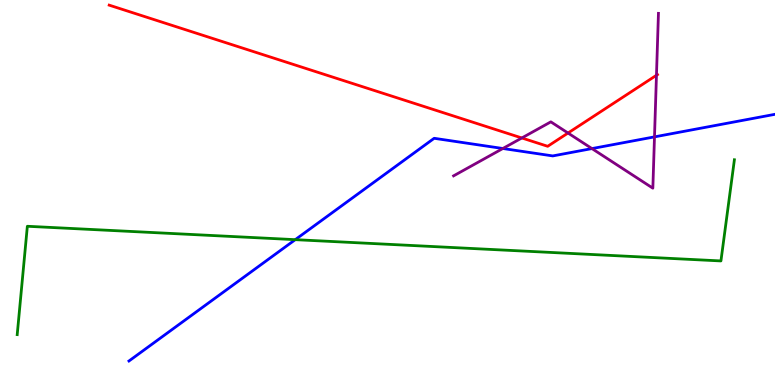[{'lines': ['blue', 'red'], 'intersections': []}, {'lines': ['green', 'red'], 'intersections': []}, {'lines': ['purple', 'red'], 'intersections': [{'x': 6.73, 'y': 6.42}, {'x': 7.33, 'y': 6.54}, {'x': 8.47, 'y': 8.05}]}, {'lines': ['blue', 'green'], 'intersections': [{'x': 3.81, 'y': 3.78}]}, {'lines': ['blue', 'purple'], 'intersections': [{'x': 6.49, 'y': 6.14}, {'x': 7.64, 'y': 6.14}, {'x': 8.45, 'y': 6.44}]}, {'lines': ['green', 'purple'], 'intersections': []}]